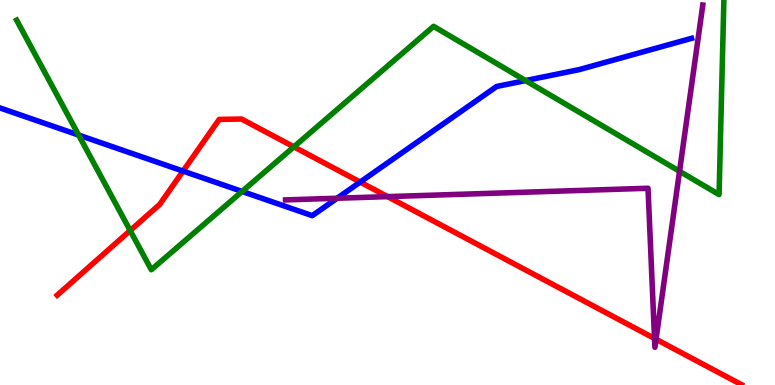[{'lines': ['blue', 'red'], 'intersections': [{'x': 2.36, 'y': 5.56}, {'x': 4.65, 'y': 5.27}]}, {'lines': ['green', 'red'], 'intersections': [{'x': 1.68, 'y': 4.01}, {'x': 3.79, 'y': 6.19}]}, {'lines': ['purple', 'red'], 'intersections': [{'x': 5.0, 'y': 4.89}, {'x': 8.45, 'y': 1.21}, {'x': 8.46, 'y': 1.19}]}, {'lines': ['blue', 'green'], 'intersections': [{'x': 1.01, 'y': 6.49}, {'x': 3.12, 'y': 5.03}, {'x': 6.78, 'y': 7.91}]}, {'lines': ['blue', 'purple'], 'intersections': [{'x': 4.35, 'y': 4.85}]}, {'lines': ['green', 'purple'], 'intersections': [{'x': 8.77, 'y': 5.55}]}]